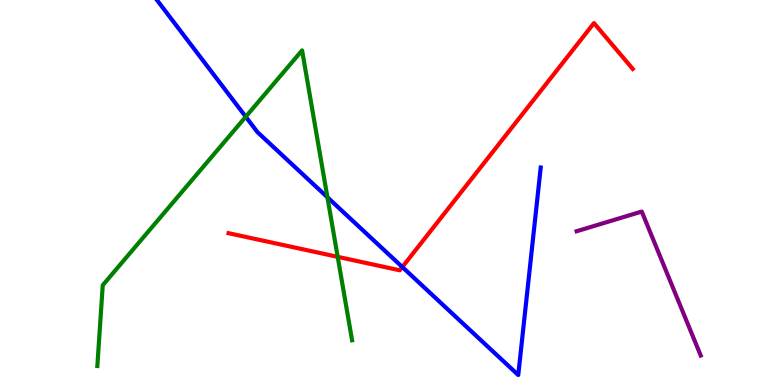[{'lines': ['blue', 'red'], 'intersections': [{'x': 5.19, 'y': 3.06}]}, {'lines': ['green', 'red'], 'intersections': [{'x': 4.36, 'y': 3.33}]}, {'lines': ['purple', 'red'], 'intersections': []}, {'lines': ['blue', 'green'], 'intersections': [{'x': 3.17, 'y': 6.97}, {'x': 4.22, 'y': 4.88}]}, {'lines': ['blue', 'purple'], 'intersections': []}, {'lines': ['green', 'purple'], 'intersections': []}]